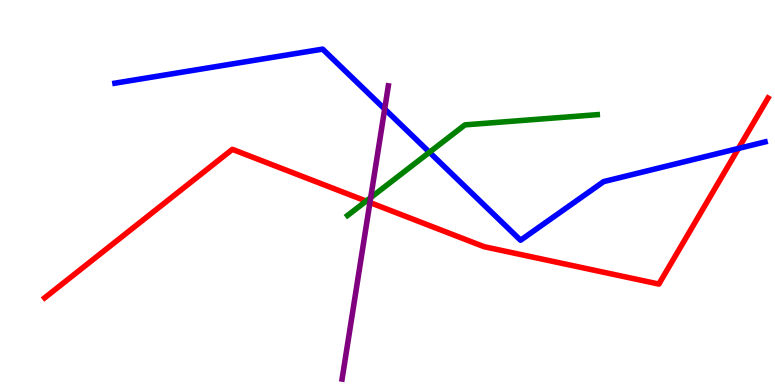[{'lines': ['blue', 'red'], 'intersections': [{'x': 9.53, 'y': 6.14}]}, {'lines': ['green', 'red'], 'intersections': [{'x': 4.72, 'y': 4.78}]}, {'lines': ['purple', 'red'], 'intersections': [{'x': 4.77, 'y': 4.74}]}, {'lines': ['blue', 'green'], 'intersections': [{'x': 5.54, 'y': 6.05}]}, {'lines': ['blue', 'purple'], 'intersections': [{'x': 4.96, 'y': 7.17}]}, {'lines': ['green', 'purple'], 'intersections': [{'x': 4.78, 'y': 4.87}]}]